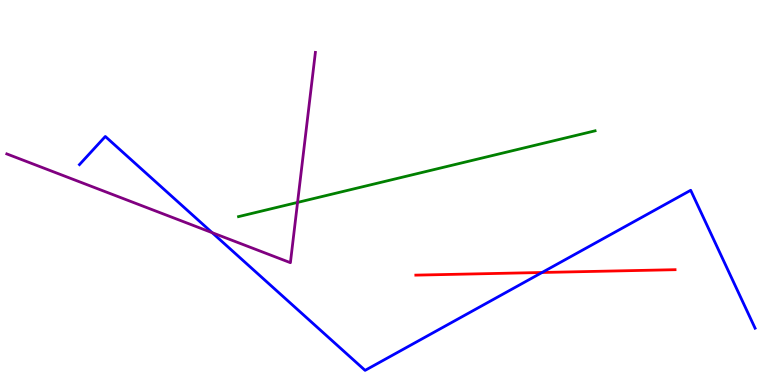[{'lines': ['blue', 'red'], 'intersections': [{'x': 6.99, 'y': 2.92}]}, {'lines': ['green', 'red'], 'intersections': []}, {'lines': ['purple', 'red'], 'intersections': []}, {'lines': ['blue', 'green'], 'intersections': []}, {'lines': ['blue', 'purple'], 'intersections': [{'x': 2.74, 'y': 3.96}]}, {'lines': ['green', 'purple'], 'intersections': [{'x': 3.84, 'y': 4.74}]}]